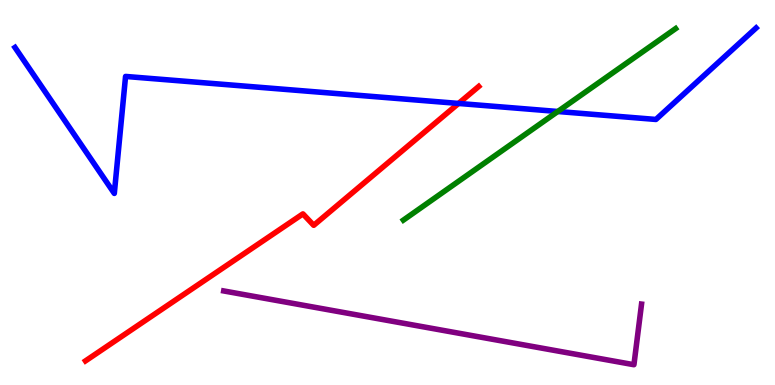[{'lines': ['blue', 'red'], 'intersections': [{'x': 5.92, 'y': 7.31}]}, {'lines': ['green', 'red'], 'intersections': []}, {'lines': ['purple', 'red'], 'intersections': []}, {'lines': ['blue', 'green'], 'intersections': [{'x': 7.2, 'y': 7.1}]}, {'lines': ['blue', 'purple'], 'intersections': []}, {'lines': ['green', 'purple'], 'intersections': []}]